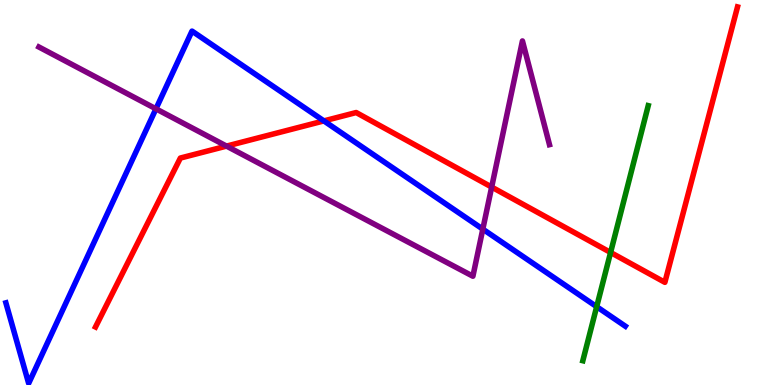[{'lines': ['blue', 'red'], 'intersections': [{'x': 4.18, 'y': 6.86}]}, {'lines': ['green', 'red'], 'intersections': [{'x': 7.88, 'y': 3.44}]}, {'lines': ['purple', 'red'], 'intersections': [{'x': 2.92, 'y': 6.21}, {'x': 6.34, 'y': 5.14}]}, {'lines': ['blue', 'green'], 'intersections': [{'x': 7.7, 'y': 2.03}]}, {'lines': ['blue', 'purple'], 'intersections': [{'x': 2.01, 'y': 7.17}, {'x': 6.23, 'y': 4.05}]}, {'lines': ['green', 'purple'], 'intersections': []}]